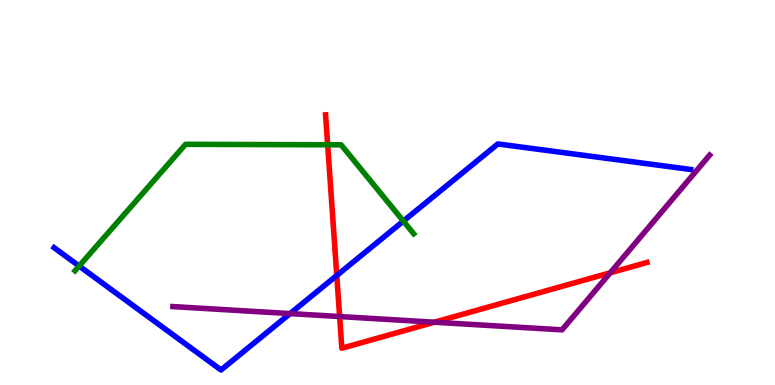[{'lines': ['blue', 'red'], 'intersections': [{'x': 4.35, 'y': 2.85}]}, {'lines': ['green', 'red'], 'intersections': [{'x': 4.23, 'y': 6.24}]}, {'lines': ['purple', 'red'], 'intersections': [{'x': 4.38, 'y': 1.78}, {'x': 5.6, 'y': 1.63}, {'x': 7.87, 'y': 2.91}]}, {'lines': ['blue', 'green'], 'intersections': [{'x': 1.02, 'y': 3.09}, {'x': 5.2, 'y': 4.26}]}, {'lines': ['blue', 'purple'], 'intersections': [{'x': 3.74, 'y': 1.85}]}, {'lines': ['green', 'purple'], 'intersections': []}]